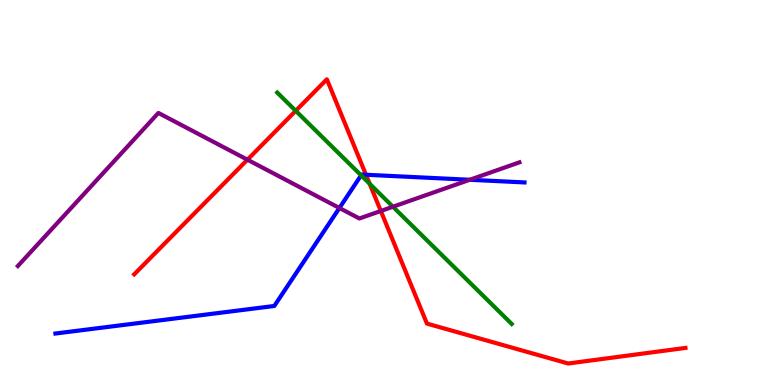[{'lines': ['blue', 'red'], 'intersections': [{'x': 4.72, 'y': 5.46}]}, {'lines': ['green', 'red'], 'intersections': [{'x': 3.82, 'y': 7.12}, {'x': 4.77, 'y': 5.23}]}, {'lines': ['purple', 'red'], 'intersections': [{'x': 3.19, 'y': 5.85}, {'x': 4.91, 'y': 4.52}]}, {'lines': ['blue', 'green'], 'intersections': [{'x': 4.66, 'y': 5.45}]}, {'lines': ['blue', 'purple'], 'intersections': [{'x': 4.38, 'y': 4.6}, {'x': 6.06, 'y': 5.33}]}, {'lines': ['green', 'purple'], 'intersections': [{'x': 5.07, 'y': 4.63}]}]